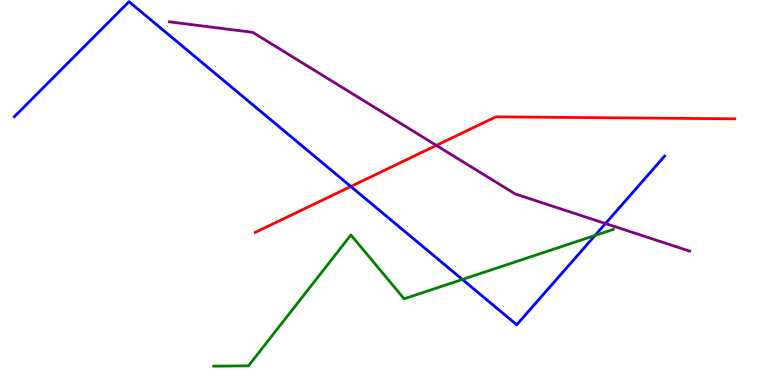[{'lines': ['blue', 'red'], 'intersections': [{'x': 4.53, 'y': 5.16}]}, {'lines': ['green', 'red'], 'intersections': []}, {'lines': ['purple', 'red'], 'intersections': [{'x': 5.63, 'y': 6.22}]}, {'lines': ['blue', 'green'], 'intersections': [{'x': 5.97, 'y': 2.74}, {'x': 7.68, 'y': 3.88}]}, {'lines': ['blue', 'purple'], 'intersections': [{'x': 7.81, 'y': 4.19}]}, {'lines': ['green', 'purple'], 'intersections': []}]